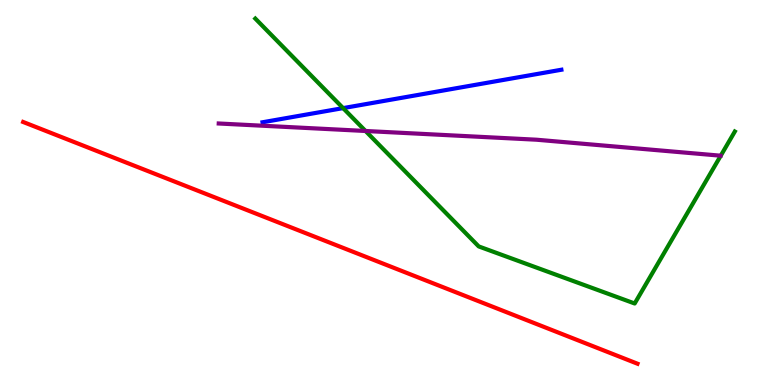[{'lines': ['blue', 'red'], 'intersections': []}, {'lines': ['green', 'red'], 'intersections': []}, {'lines': ['purple', 'red'], 'intersections': []}, {'lines': ['blue', 'green'], 'intersections': [{'x': 4.43, 'y': 7.19}]}, {'lines': ['blue', 'purple'], 'intersections': []}, {'lines': ['green', 'purple'], 'intersections': [{'x': 4.72, 'y': 6.6}]}]